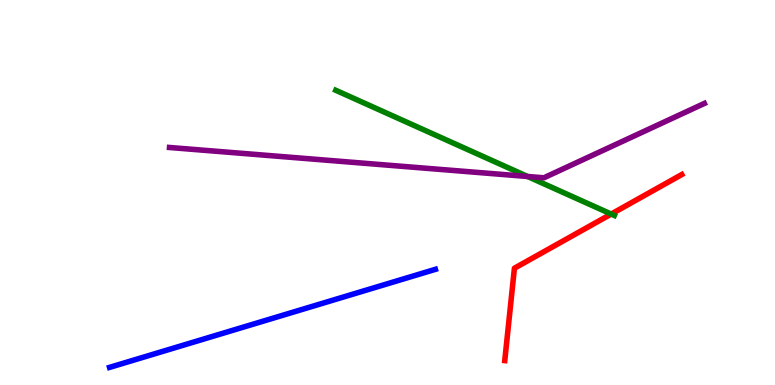[{'lines': ['blue', 'red'], 'intersections': []}, {'lines': ['green', 'red'], 'intersections': [{'x': 7.89, 'y': 4.44}]}, {'lines': ['purple', 'red'], 'intersections': []}, {'lines': ['blue', 'green'], 'intersections': []}, {'lines': ['blue', 'purple'], 'intersections': []}, {'lines': ['green', 'purple'], 'intersections': [{'x': 6.81, 'y': 5.42}]}]